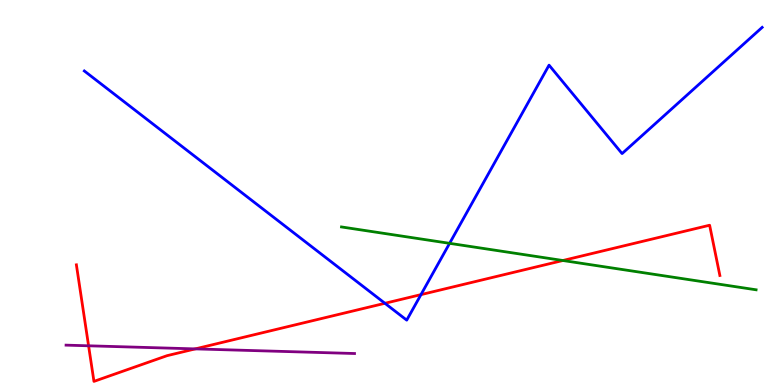[{'lines': ['blue', 'red'], 'intersections': [{'x': 4.97, 'y': 2.12}, {'x': 5.43, 'y': 2.35}]}, {'lines': ['green', 'red'], 'intersections': [{'x': 7.26, 'y': 3.23}]}, {'lines': ['purple', 'red'], 'intersections': [{'x': 1.14, 'y': 1.02}, {'x': 2.52, 'y': 0.938}]}, {'lines': ['blue', 'green'], 'intersections': [{'x': 5.8, 'y': 3.68}]}, {'lines': ['blue', 'purple'], 'intersections': []}, {'lines': ['green', 'purple'], 'intersections': []}]